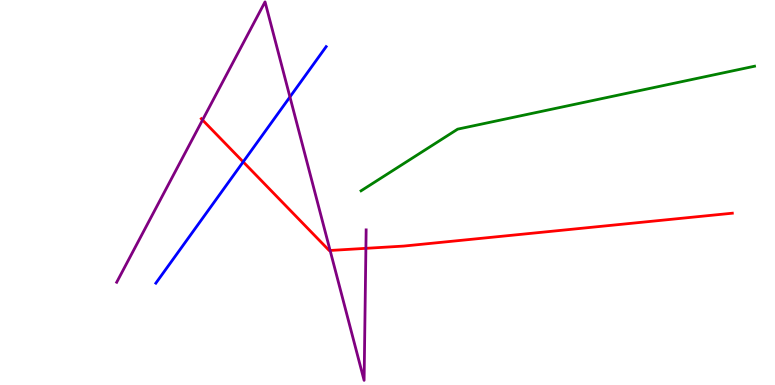[{'lines': ['blue', 'red'], 'intersections': [{'x': 3.14, 'y': 5.8}]}, {'lines': ['green', 'red'], 'intersections': []}, {'lines': ['purple', 'red'], 'intersections': [{'x': 2.61, 'y': 6.88}, {'x': 4.26, 'y': 3.49}, {'x': 4.72, 'y': 3.55}]}, {'lines': ['blue', 'green'], 'intersections': []}, {'lines': ['blue', 'purple'], 'intersections': [{'x': 3.74, 'y': 7.48}]}, {'lines': ['green', 'purple'], 'intersections': []}]